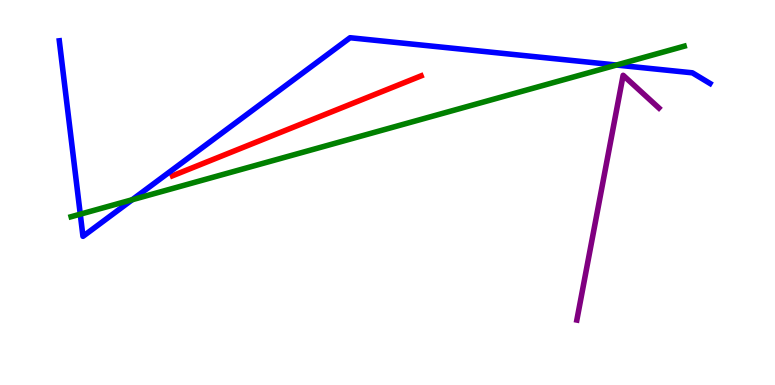[{'lines': ['blue', 'red'], 'intersections': []}, {'lines': ['green', 'red'], 'intersections': []}, {'lines': ['purple', 'red'], 'intersections': []}, {'lines': ['blue', 'green'], 'intersections': [{'x': 1.04, 'y': 4.44}, {'x': 1.71, 'y': 4.81}, {'x': 7.95, 'y': 8.31}]}, {'lines': ['blue', 'purple'], 'intersections': []}, {'lines': ['green', 'purple'], 'intersections': []}]